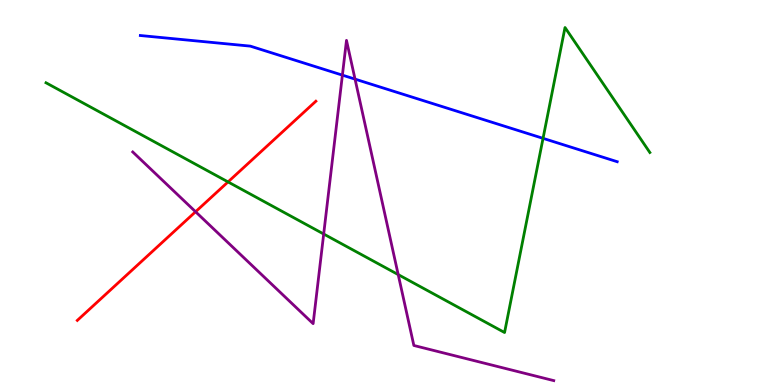[{'lines': ['blue', 'red'], 'intersections': []}, {'lines': ['green', 'red'], 'intersections': [{'x': 2.94, 'y': 5.27}]}, {'lines': ['purple', 'red'], 'intersections': [{'x': 2.52, 'y': 4.5}]}, {'lines': ['blue', 'green'], 'intersections': [{'x': 7.01, 'y': 6.41}]}, {'lines': ['blue', 'purple'], 'intersections': [{'x': 4.42, 'y': 8.05}, {'x': 4.58, 'y': 7.94}]}, {'lines': ['green', 'purple'], 'intersections': [{'x': 4.18, 'y': 3.92}, {'x': 5.14, 'y': 2.87}]}]